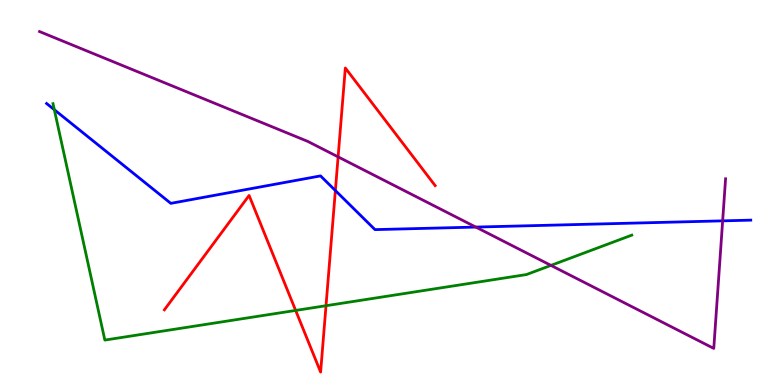[{'lines': ['blue', 'red'], 'intersections': [{'x': 4.33, 'y': 5.05}]}, {'lines': ['green', 'red'], 'intersections': [{'x': 3.81, 'y': 1.94}, {'x': 4.21, 'y': 2.06}]}, {'lines': ['purple', 'red'], 'intersections': [{'x': 4.36, 'y': 5.93}]}, {'lines': ['blue', 'green'], 'intersections': [{'x': 0.701, 'y': 7.15}]}, {'lines': ['blue', 'purple'], 'intersections': [{'x': 6.14, 'y': 4.1}, {'x': 9.32, 'y': 4.26}]}, {'lines': ['green', 'purple'], 'intersections': [{'x': 7.11, 'y': 3.11}]}]